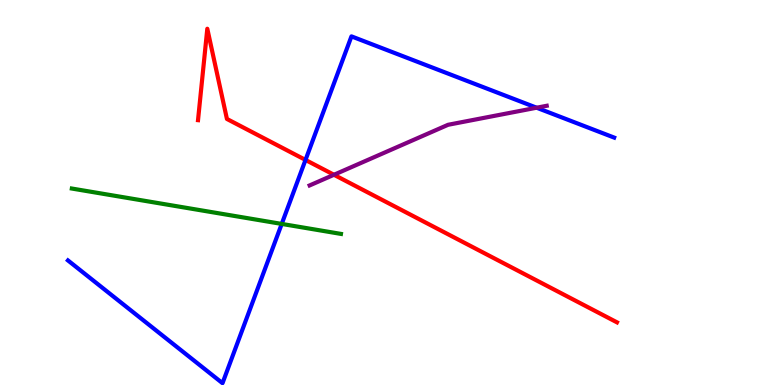[{'lines': ['blue', 'red'], 'intersections': [{'x': 3.94, 'y': 5.85}]}, {'lines': ['green', 'red'], 'intersections': []}, {'lines': ['purple', 'red'], 'intersections': [{'x': 4.31, 'y': 5.46}]}, {'lines': ['blue', 'green'], 'intersections': [{'x': 3.64, 'y': 4.18}]}, {'lines': ['blue', 'purple'], 'intersections': [{'x': 6.92, 'y': 7.2}]}, {'lines': ['green', 'purple'], 'intersections': []}]